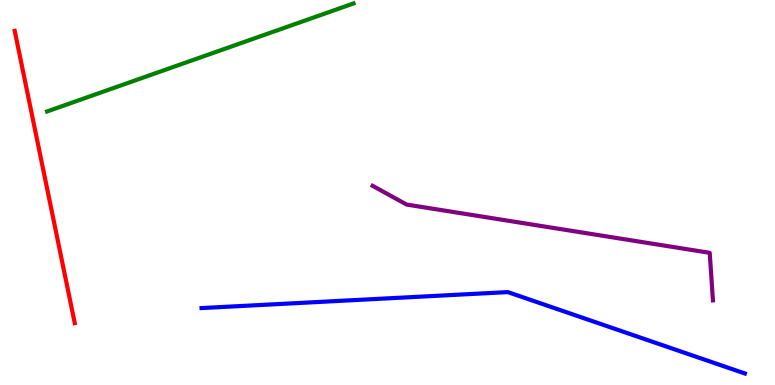[{'lines': ['blue', 'red'], 'intersections': []}, {'lines': ['green', 'red'], 'intersections': []}, {'lines': ['purple', 'red'], 'intersections': []}, {'lines': ['blue', 'green'], 'intersections': []}, {'lines': ['blue', 'purple'], 'intersections': []}, {'lines': ['green', 'purple'], 'intersections': []}]